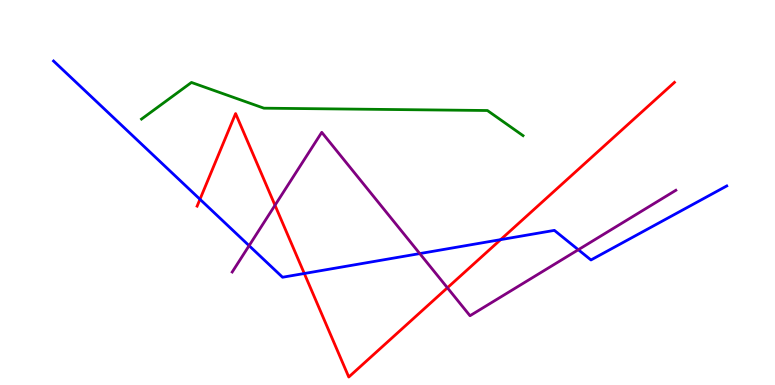[{'lines': ['blue', 'red'], 'intersections': [{'x': 2.58, 'y': 4.82}, {'x': 3.93, 'y': 2.9}, {'x': 6.46, 'y': 3.78}]}, {'lines': ['green', 'red'], 'intersections': []}, {'lines': ['purple', 'red'], 'intersections': [{'x': 3.55, 'y': 4.67}, {'x': 5.77, 'y': 2.53}]}, {'lines': ['blue', 'green'], 'intersections': []}, {'lines': ['blue', 'purple'], 'intersections': [{'x': 3.21, 'y': 3.62}, {'x': 5.42, 'y': 3.41}, {'x': 7.46, 'y': 3.51}]}, {'lines': ['green', 'purple'], 'intersections': []}]